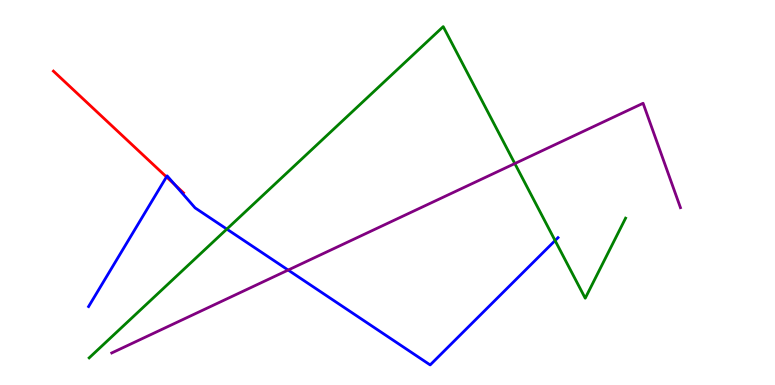[{'lines': ['blue', 'red'], 'intersections': [{'x': 2.15, 'y': 5.4}, {'x': 2.26, 'y': 5.2}]}, {'lines': ['green', 'red'], 'intersections': []}, {'lines': ['purple', 'red'], 'intersections': []}, {'lines': ['blue', 'green'], 'intersections': [{'x': 2.93, 'y': 4.05}, {'x': 7.16, 'y': 3.75}]}, {'lines': ['blue', 'purple'], 'intersections': [{'x': 3.72, 'y': 2.99}]}, {'lines': ['green', 'purple'], 'intersections': [{'x': 6.64, 'y': 5.75}]}]